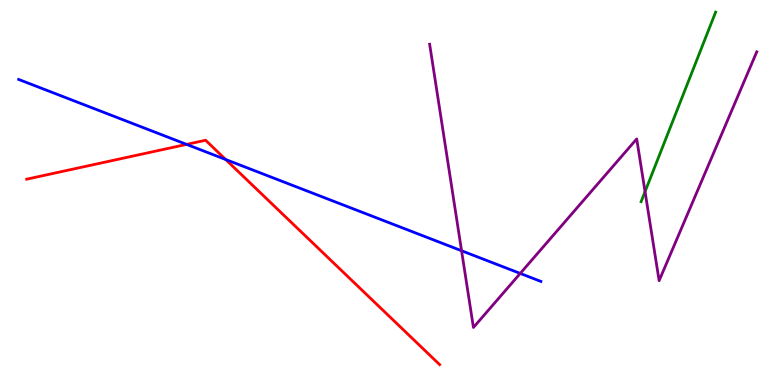[{'lines': ['blue', 'red'], 'intersections': [{'x': 2.41, 'y': 6.25}, {'x': 2.91, 'y': 5.86}]}, {'lines': ['green', 'red'], 'intersections': []}, {'lines': ['purple', 'red'], 'intersections': []}, {'lines': ['blue', 'green'], 'intersections': []}, {'lines': ['blue', 'purple'], 'intersections': [{'x': 5.96, 'y': 3.49}, {'x': 6.71, 'y': 2.9}]}, {'lines': ['green', 'purple'], 'intersections': [{'x': 8.32, 'y': 5.02}]}]